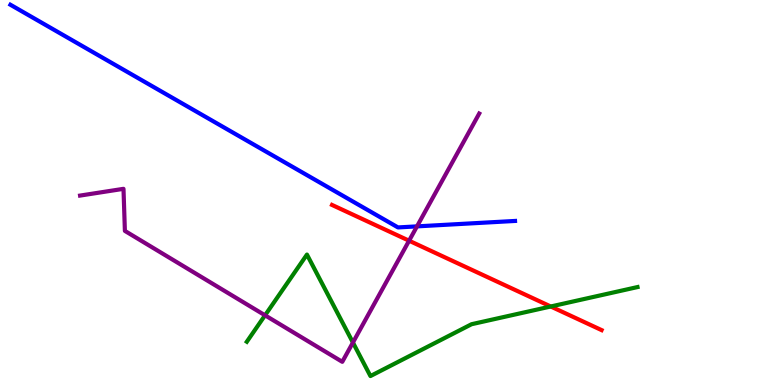[{'lines': ['blue', 'red'], 'intersections': []}, {'lines': ['green', 'red'], 'intersections': [{'x': 7.11, 'y': 2.04}]}, {'lines': ['purple', 'red'], 'intersections': [{'x': 5.28, 'y': 3.75}]}, {'lines': ['blue', 'green'], 'intersections': []}, {'lines': ['blue', 'purple'], 'intersections': [{'x': 5.38, 'y': 4.12}]}, {'lines': ['green', 'purple'], 'intersections': [{'x': 3.42, 'y': 1.81}, {'x': 4.55, 'y': 1.1}]}]